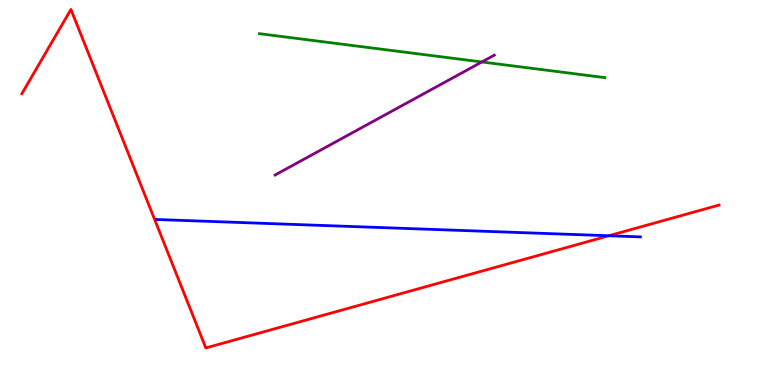[{'lines': ['blue', 'red'], 'intersections': [{'x': 7.86, 'y': 3.88}]}, {'lines': ['green', 'red'], 'intersections': []}, {'lines': ['purple', 'red'], 'intersections': []}, {'lines': ['blue', 'green'], 'intersections': []}, {'lines': ['blue', 'purple'], 'intersections': []}, {'lines': ['green', 'purple'], 'intersections': [{'x': 6.22, 'y': 8.39}]}]